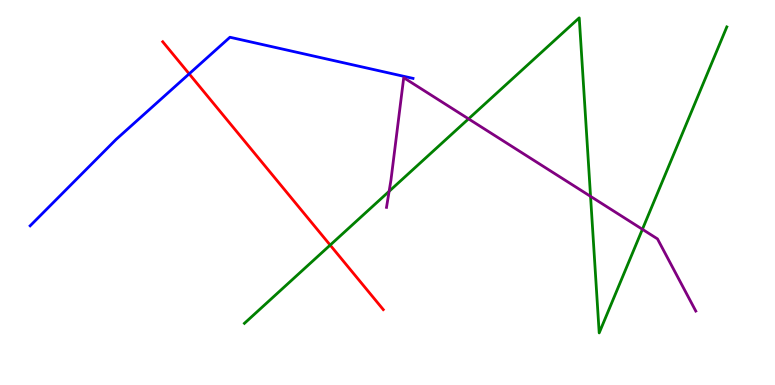[{'lines': ['blue', 'red'], 'intersections': [{'x': 2.44, 'y': 8.08}]}, {'lines': ['green', 'red'], 'intersections': [{'x': 4.26, 'y': 3.63}]}, {'lines': ['purple', 'red'], 'intersections': []}, {'lines': ['blue', 'green'], 'intersections': []}, {'lines': ['blue', 'purple'], 'intersections': []}, {'lines': ['green', 'purple'], 'intersections': [{'x': 5.02, 'y': 5.03}, {'x': 6.05, 'y': 6.91}, {'x': 7.62, 'y': 4.9}, {'x': 8.29, 'y': 4.04}]}]